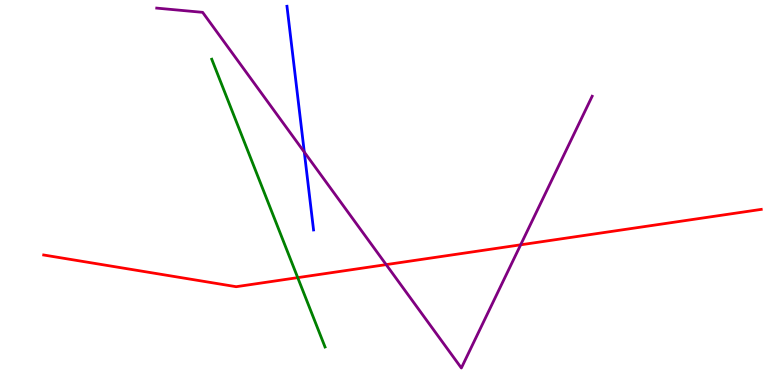[{'lines': ['blue', 'red'], 'intersections': []}, {'lines': ['green', 'red'], 'intersections': [{'x': 3.84, 'y': 2.79}]}, {'lines': ['purple', 'red'], 'intersections': [{'x': 4.98, 'y': 3.13}, {'x': 6.72, 'y': 3.64}]}, {'lines': ['blue', 'green'], 'intersections': []}, {'lines': ['blue', 'purple'], 'intersections': [{'x': 3.93, 'y': 6.05}]}, {'lines': ['green', 'purple'], 'intersections': []}]